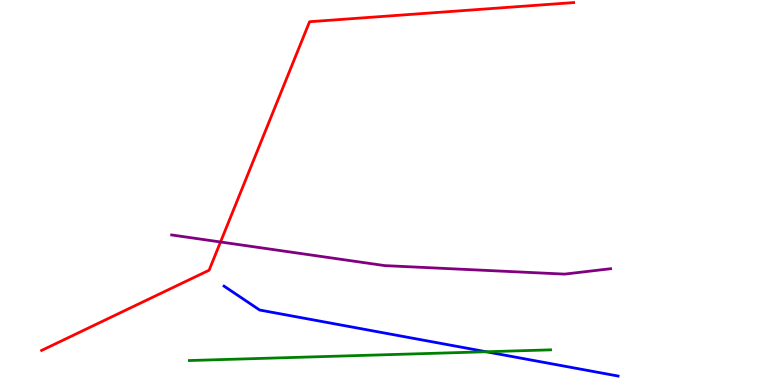[{'lines': ['blue', 'red'], 'intersections': []}, {'lines': ['green', 'red'], 'intersections': []}, {'lines': ['purple', 'red'], 'intersections': [{'x': 2.85, 'y': 3.71}]}, {'lines': ['blue', 'green'], 'intersections': [{'x': 6.27, 'y': 0.863}]}, {'lines': ['blue', 'purple'], 'intersections': []}, {'lines': ['green', 'purple'], 'intersections': []}]